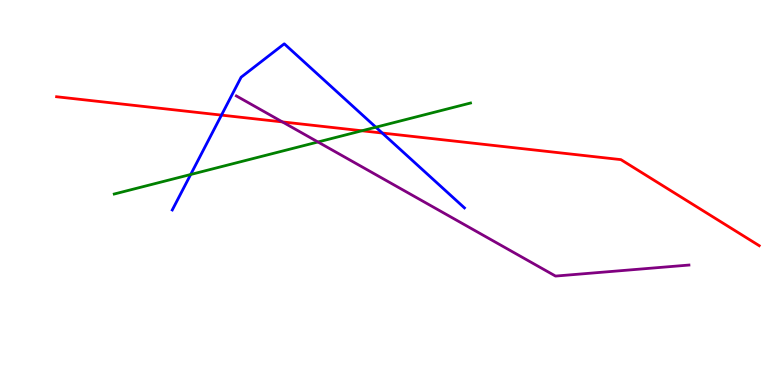[{'lines': ['blue', 'red'], 'intersections': [{'x': 2.86, 'y': 7.01}, {'x': 4.93, 'y': 6.54}]}, {'lines': ['green', 'red'], 'intersections': [{'x': 4.67, 'y': 6.6}]}, {'lines': ['purple', 'red'], 'intersections': [{'x': 3.64, 'y': 6.83}]}, {'lines': ['blue', 'green'], 'intersections': [{'x': 2.46, 'y': 5.47}, {'x': 4.85, 'y': 6.7}]}, {'lines': ['blue', 'purple'], 'intersections': []}, {'lines': ['green', 'purple'], 'intersections': [{'x': 4.1, 'y': 6.31}]}]